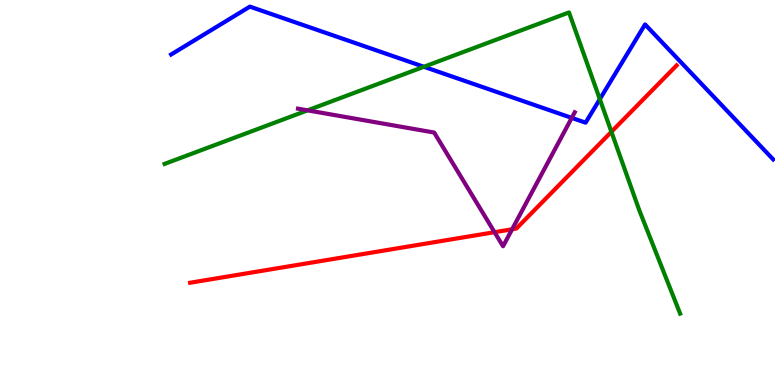[{'lines': ['blue', 'red'], 'intersections': []}, {'lines': ['green', 'red'], 'intersections': [{'x': 7.89, 'y': 6.58}]}, {'lines': ['purple', 'red'], 'intersections': [{'x': 6.38, 'y': 3.97}, {'x': 6.61, 'y': 4.04}]}, {'lines': ['blue', 'green'], 'intersections': [{'x': 5.47, 'y': 8.27}, {'x': 7.74, 'y': 7.42}]}, {'lines': ['blue', 'purple'], 'intersections': [{'x': 7.38, 'y': 6.94}]}, {'lines': ['green', 'purple'], 'intersections': [{'x': 3.97, 'y': 7.13}]}]